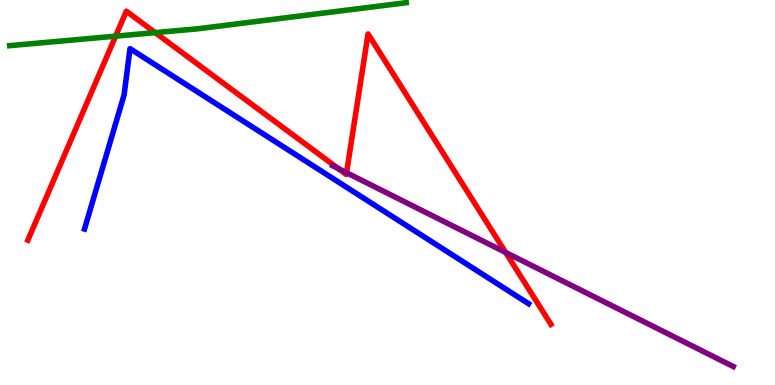[{'lines': ['blue', 'red'], 'intersections': []}, {'lines': ['green', 'red'], 'intersections': [{'x': 1.49, 'y': 9.06}, {'x': 2.0, 'y': 9.15}]}, {'lines': ['purple', 'red'], 'intersections': [{'x': 4.37, 'y': 5.62}, {'x': 4.47, 'y': 5.51}, {'x': 6.52, 'y': 3.44}]}, {'lines': ['blue', 'green'], 'intersections': []}, {'lines': ['blue', 'purple'], 'intersections': []}, {'lines': ['green', 'purple'], 'intersections': []}]